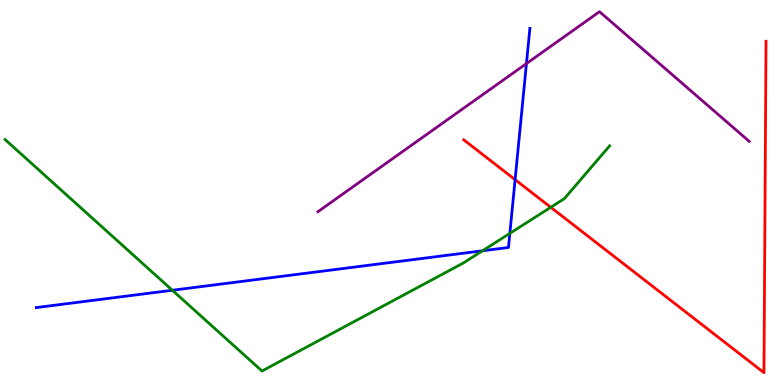[{'lines': ['blue', 'red'], 'intersections': [{'x': 6.65, 'y': 5.33}]}, {'lines': ['green', 'red'], 'intersections': [{'x': 7.11, 'y': 4.62}]}, {'lines': ['purple', 'red'], 'intersections': []}, {'lines': ['blue', 'green'], 'intersections': [{'x': 2.22, 'y': 2.46}, {'x': 6.23, 'y': 3.49}, {'x': 6.58, 'y': 3.94}]}, {'lines': ['blue', 'purple'], 'intersections': [{'x': 6.79, 'y': 8.35}]}, {'lines': ['green', 'purple'], 'intersections': []}]